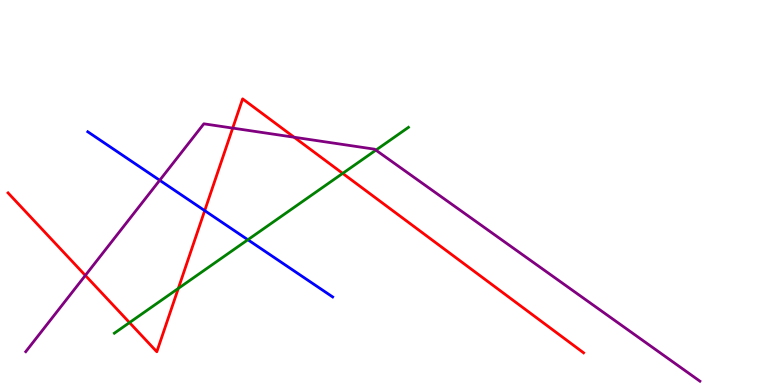[{'lines': ['blue', 'red'], 'intersections': [{'x': 2.64, 'y': 4.53}]}, {'lines': ['green', 'red'], 'intersections': [{'x': 1.67, 'y': 1.62}, {'x': 2.3, 'y': 2.51}, {'x': 4.42, 'y': 5.5}]}, {'lines': ['purple', 'red'], 'intersections': [{'x': 1.1, 'y': 2.85}, {'x': 3.0, 'y': 6.67}, {'x': 3.8, 'y': 6.44}]}, {'lines': ['blue', 'green'], 'intersections': [{'x': 3.2, 'y': 3.77}]}, {'lines': ['blue', 'purple'], 'intersections': [{'x': 2.06, 'y': 5.32}]}, {'lines': ['green', 'purple'], 'intersections': [{'x': 4.85, 'y': 6.1}]}]